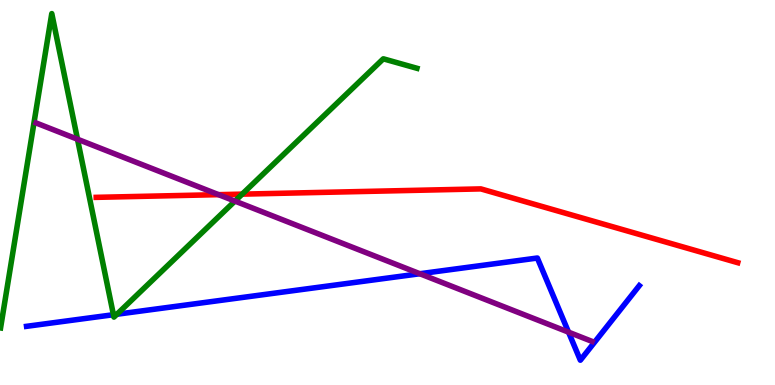[{'lines': ['blue', 'red'], 'intersections': []}, {'lines': ['green', 'red'], 'intersections': [{'x': 3.12, 'y': 4.96}]}, {'lines': ['purple', 'red'], 'intersections': [{'x': 2.82, 'y': 4.94}]}, {'lines': ['blue', 'green'], 'intersections': [{'x': 1.46, 'y': 1.83}, {'x': 1.51, 'y': 1.84}]}, {'lines': ['blue', 'purple'], 'intersections': [{'x': 5.42, 'y': 2.89}, {'x': 7.34, 'y': 1.37}]}, {'lines': ['green', 'purple'], 'intersections': [{'x': 1.0, 'y': 6.38}, {'x': 3.03, 'y': 4.78}]}]